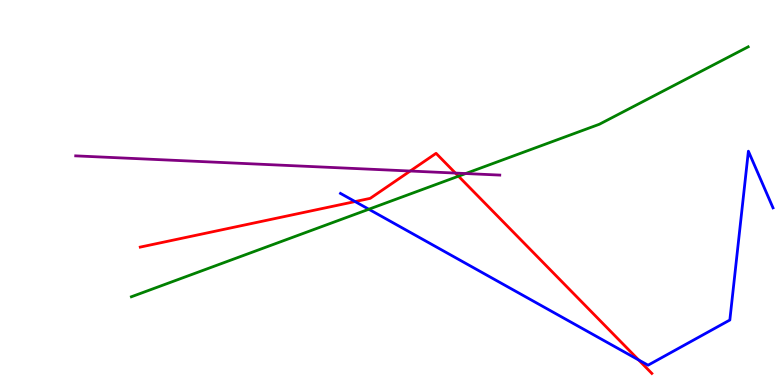[{'lines': ['blue', 'red'], 'intersections': [{'x': 4.58, 'y': 4.76}, {'x': 8.24, 'y': 0.65}]}, {'lines': ['green', 'red'], 'intersections': [{'x': 5.92, 'y': 5.42}]}, {'lines': ['purple', 'red'], 'intersections': [{'x': 5.29, 'y': 5.56}, {'x': 5.88, 'y': 5.5}]}, {'lines': ['blue', 'green'], 'intersections': [{'x': 4.76, 'y': 4.57}]}, {'lines': ['blue', 'purple'], 'intersections': []}, {'lines': ['green', 'purple'], 'intersections': [{'x': 6.01, 'y': 5.49}]}]